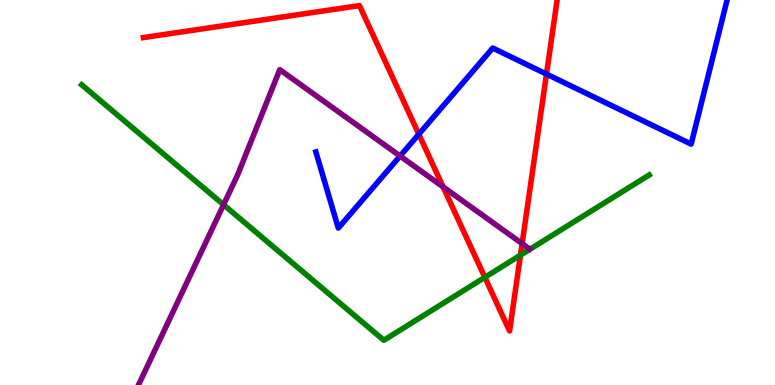[{'lines': ['blue', 'red'], 'intersections': [{'x': 5.4, 'y': 6.51}, {'x': 7.05, 'y': 8.08}]}, {'lines': ['green', 'red'], 'intersections': [{'x': 6.26, 'y': 2.8}, {'x': 6.72, 'y': 3.37}]}, {'lines': ['purple', 'red'], 'intersections': [{'x': 5.72, 'y': 5.14}, {'x': 6.74, 'y': 3.67}]}, {'lines': ['blue', 'green'], 'intersections': []}, {'lines': ['blue', 'purple'], 'intersections': [{'x': 5.16, 'y': 5.95}]}, {'lines': ['green', 'purple'], 'intersections': [{'x': 2.88, 'y': 4.68}]}]